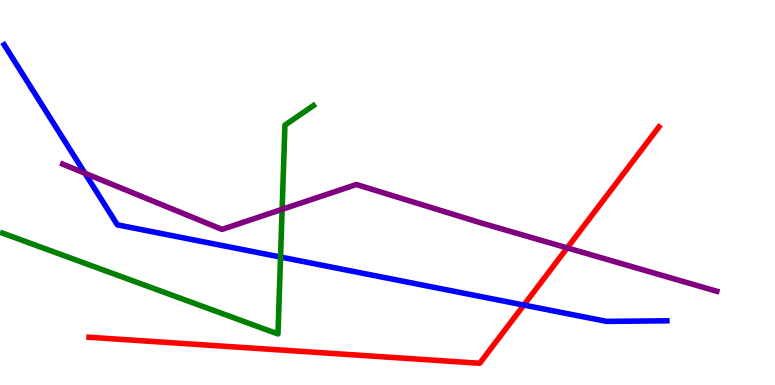[{'lines': ['blue', 'red'], 'intersections': [{'x': 6.76, 'y': 2.08}]}, {'lines': ['green', 'red'], 'intersections': []}, {'lines': ['purple', 'red'], 'intersections': [{'x': 7.32, 'y': 3.56}]}, {'lines': ['blue', 'green'], 'intersections': [{'x': 3.62, 'y': 3.32}]}, {'lines': ['blue', 'purple'], 'intersections': [{'x': 1.1, 'y': 5.5}]}, {'lines': ['green', 'purple'], 'intersections': [{'x': 3.64, 'y': 4.56}]}]